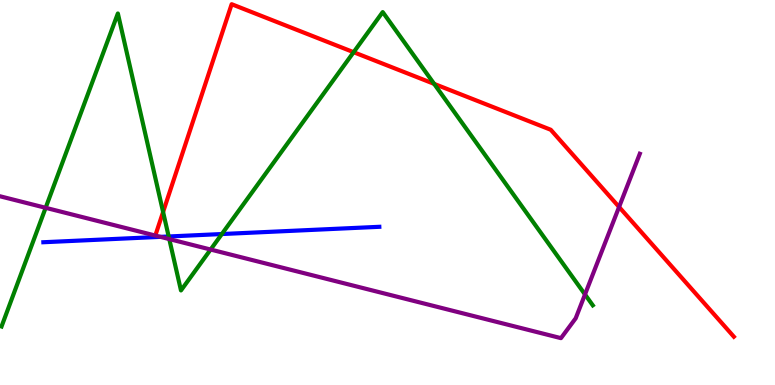[{'lines': ['blue', 'red'], 'intersections': []}, {'lines': ['green', 'red'], 'intersections': [{'x': 2.1, 'y': 4.49}, {'x': 4.56, 'y': 8.64}, {'x': 5.6, 'y': 7.82}]}, {'lines': ['purple', 'red'], 'intersections': [{'x': 7.99, 'y': 4.62}]}, {'lines': ['blue', 'green'], 'intersections': [{'x': 2.18, 'y': 3.86}, {'x': 2.86, 'y': 3.92}]}, {'lines': ['blue', 'purple'], 'intersections': [{'x': 2.07, 'y': 3.85}]}, {'lines': ['green', 'purple'], 'intersections': [{'x': 0.589, 'y': 4.6}, {'x': 2.18, 'y': 3.79}, {'x': 2.72, 'y': 3.52}, {'x': 7.55, 'y': 2.35}]}]